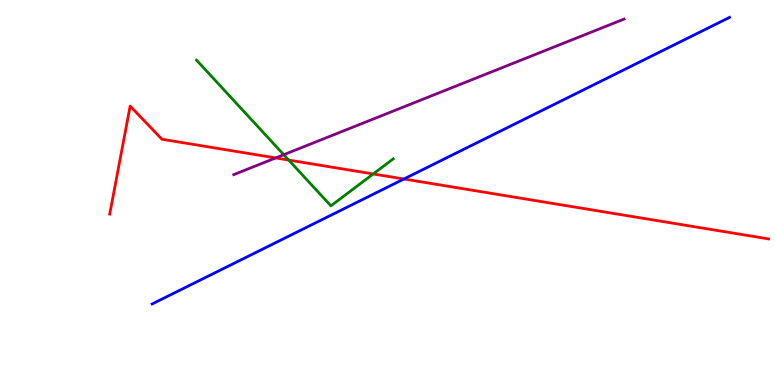[{'lines': ['blue', 'red'], 'intersections': [{'x': 5.21, 'y': 5.35}]}, {'lines': ['green', 'red'], 'intersections': [{'x': 3.73, 'y': 5.84}, {'x': 4.82, 'y': 5.48}]}, {'lines': ['purple', 'red'], 'intersections': [{'x': 3.56, 'y': 5.9}]}, {'lines': ['blue', 'green'], 'intersections': []}, {'lines': ['blue', 'purple'], 'intersections': []}, {'lines': ['green', 'purple'], 'intersections': [{'x': 3.66, 'y': 5.98}]}]